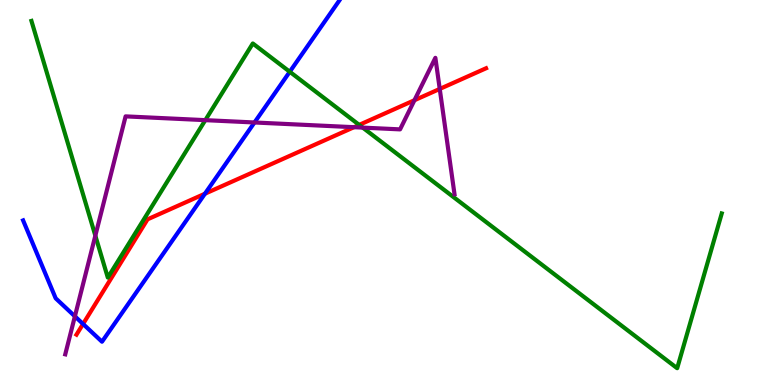[{'lines': ['blue', 'red'], 'intersections': [{'x': 1.07, 'y': 1.59}, {'x': 2.64, 'y': 4.97}]}, {'lines': ['green', 'red'], 'intersections': [{'x': 4.63, 'y': 6.76}]}, {'lines': ['purple', 'red'], 'intersections': [{'x': 4.57, 'y': 6.7}, {'x': 5.35, 'y': 7.4}, {'x': 5.67, 'y': 7.69}]}, {'lines': ['blue', 'green'], 'intersections': [{'x': 3.74, 'y': 8.14}]}, {'lines': ['blue', 'purple'], 'intersections': [{'x': 0.966, 'y': 1.78}, {'x': 3.28, 'y': 6.82}]}, {'lines': ['green', 'purple'], 'intersections': [{'x': 1.23, 'y': 3.88}, {'x': 2.65, 'y': 6.88}, {'x': 4.68, 'y': 6.69}]}]